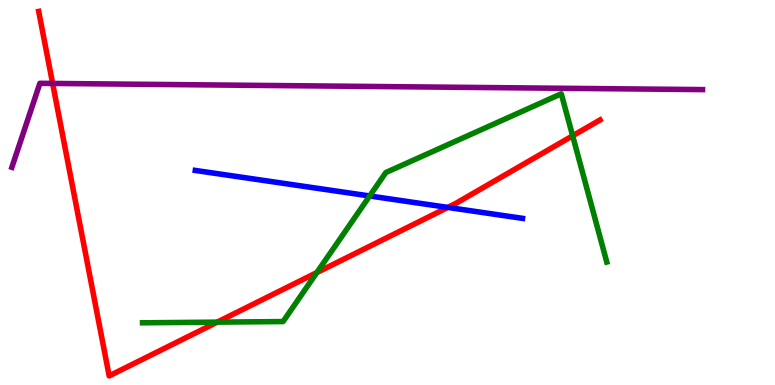[{'lines': ['blue', 'red'], 'intersections': [{'x': 5.78, 'y': 4.61}]}, {'lines': ['green', 'red'], 'intersections': [{'x': 2.8, 'y': 1.63}, {'x': 4.09, 'y': 2.92}, {'x': 7.39, 'y': 6.47}]}, {'lines': ['purple', 'red'], 'intersections': [{'x': 0.679, 'y': 7.83}]}, {'lines': ['blue', 'green'], 'intersections': [{'x': 4.77, 'y': 4.91}]}, {'lines': ['blue', 'purple'], 'intersections': []}, {'lines': ['green', 'purple'], 'intersections': []}]